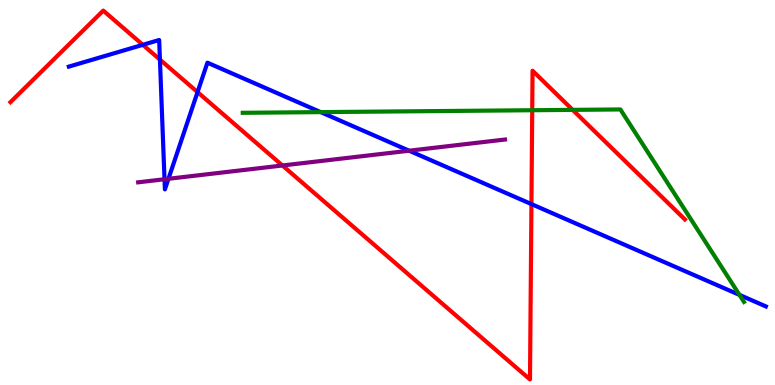[{'lines': ['blue', 'red'], 'intersections': [{'x': 1.84, 'y': 8.84}, {'x': 2.06, 'y': 8.45}, {'x': 2.55, 'y': 7.61}, {'x': 6.86, 'y': 4.7}]}, {'lines': ['green', 'red'], 'intersections': [{'x': 6.87, 'y': 7.14}, {'x': 7.39, 'y': 7.15}]}, {'lines': ['purple', 'red'], 'intersections': [{'x': 3.64, 'y': 5.7}]}, {'lines': ['blue', 'green'], 'intersections': [{'x': 4.14, 'y': 7.09}, {'x': 9.54, 'y': 2.34}]}, {'lines': ['blue', 'purple'], 'intersections': [{'x': 2.12, 'y': 5.34}, {'x': 2.17, 'y': 5.36}, {'x': 5.28, 'y': 6.09}]}, {'lines': ['green', 'purple'], 'intersections': []}]